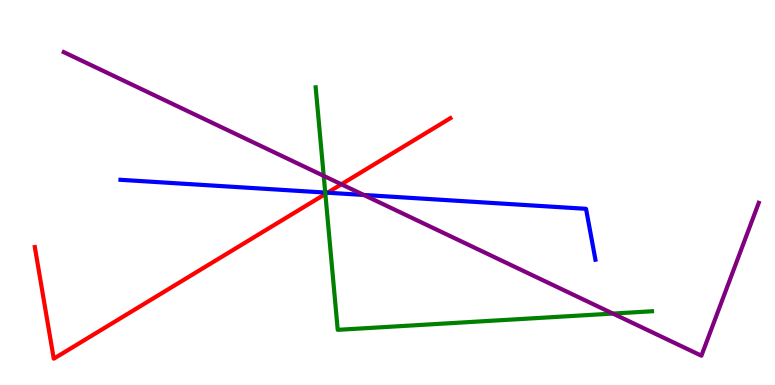[{'lines': ['blue', 'red'], 'intersections': [{'x': 4.23, 'y': 4.99}]}, {'lines': ['green', 'red'], 'intersections': [{'x': 4.2, 'y': 4.96}]}, {'lines': ['purple', 'red'], 'intersections': [{'x': 4.4, 'y': 5.21}]}, {'lines': ['blue', 'green'], 'intersections': [{'x': 4.2, 'y': 5.0}]}, {'lines': ['blue', 'purple'], 'intersections': [{'x': 4.69, 'y': 4.94}]}, {'lines': ['green', 'purple'], 'intersections': [{'x': 4.18, 'y': 5.43}, {'x': 7.91, 'y': 1.86}]}]